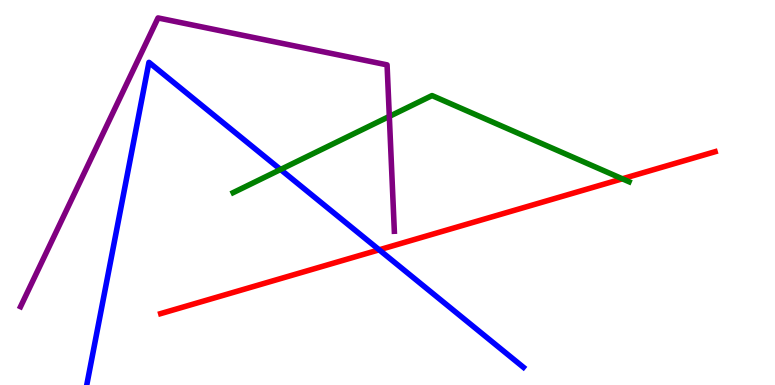[{'lines': ['blue', 'red'], 'intersections': [{'x': 4.89, 'y': 3.51}]}, {'lines': ['green', 'red'], 'intersections': [{'x': 8.03, 'y': 5.36}]}, {'lines': ['purple', 'red'], 'intersections': []}, {'lines': ['blue', 'green'], 'intersections': [{'x': 3.62, 'y': 5.6}]}, {'lines': ['blue', 'purple'], 'intersections': []}, {'lines': ['green', 'purple'], 'intersections': [{'x': 5.02, 'y': 6.98}]}]